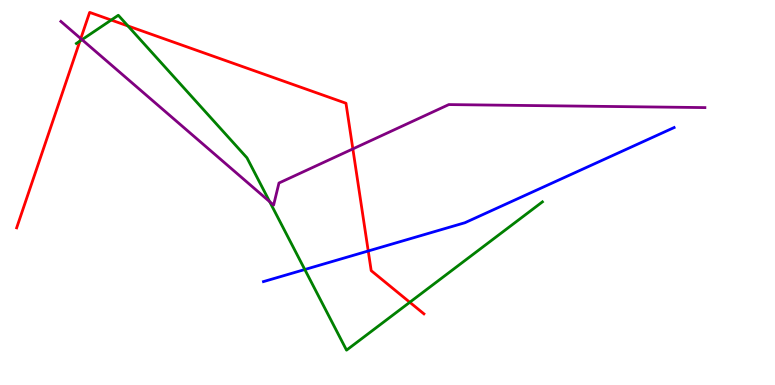[{'lines': ['blue', 'red'], 'intersections': [{'x': 4.75, 'y': 3.48}]}, {'lines': ['green', 'red'], 'intersections': [{'x': 1.03, 'y': 8.93}, {'x': 1.44, 'y': 9.48}, {'x': 1.65, 'y': 9.33}, {'x': 5.29, 'y': 2.15}]}, {'lines': ['purple', 'red'], 'intersections': [{'x': 1.04, 'y': 9.0}, {'x': 4.55, 'y': 6.13}]}, {'lines': ['blue', 'green'], 'intersections': [{'x': 3.93, 'y': 3.0}]}, {'lines': ['blue', 'purple'], 'intersections': []}, {'lines': ['green', 'purple'], 'intersections': [{'x': 1.06, 'y': 8.97}, {'x': 3.48, 'y': 4.76}]}]